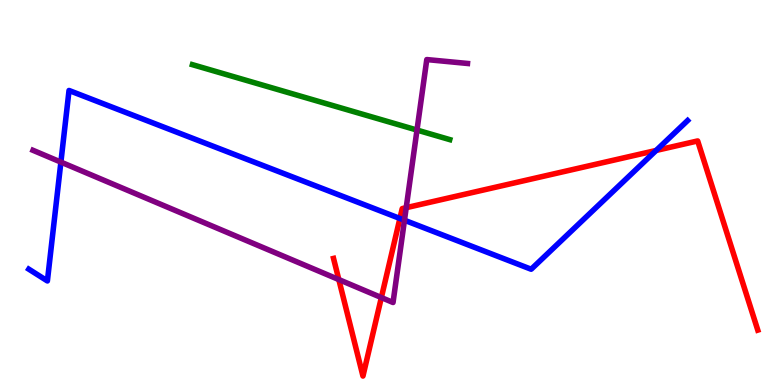[{'lines': ['blue', 'red'], 'intersections': [{'x': 5.16, 'y': 4.33}, {'x': 8.47, 'y': 6.09}]}, {'lines': ['green', 'red'], 'intersections': []}, {'lines': ['purple', 'red'], 'intersections': [{'x': 4.37, 'y': 2.74}, {'x': 4.92, 'y': 2.27}, {'x': 5.24, 'y': 4.61}]}, {'lines': ['blue', 'green'], 'intersections': []}, {'lines': ['blue', 'purple'], 'intersections': [{'x': 0.786, 'y': 5.79}, {'x': 5.22, 'y': 4.28}]}, {'lines': ['green', 'purple'], 'intersections': [{'x': 5.38, 'y': 6.62}]}]